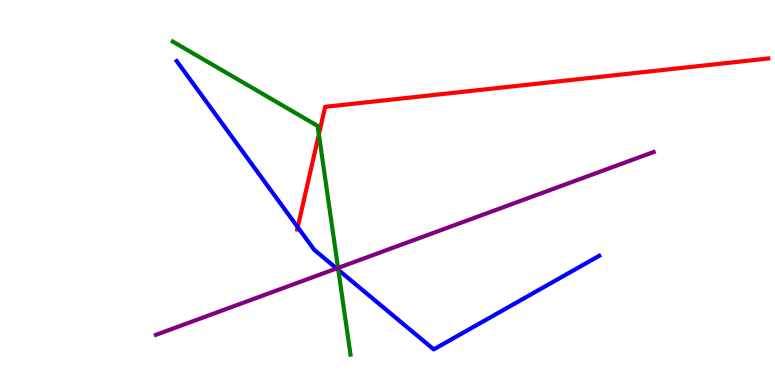[{'lines': ['blue', 'red'], 'intersections': [{'x': 3.84, 'y': 4.1}]}, {'lines': ['green', 'red'], 'intersections': [{'x': 4.11, 'y': 6.51}]}, {'lines': ['purple', 'red'], 'intersections': []}, {'lines': ['blue', 'green'], 'intersections': [{'x': 4.37, 'y': 2.99}]}, {'lines': ['blue', 'purple'], 'intersections': [{'x': 4.34, 'y': 3.03}]}, {'lines': ['green', 'purple'], 'intersections': [{'x': 4.36, 'y': 3.04}]}]